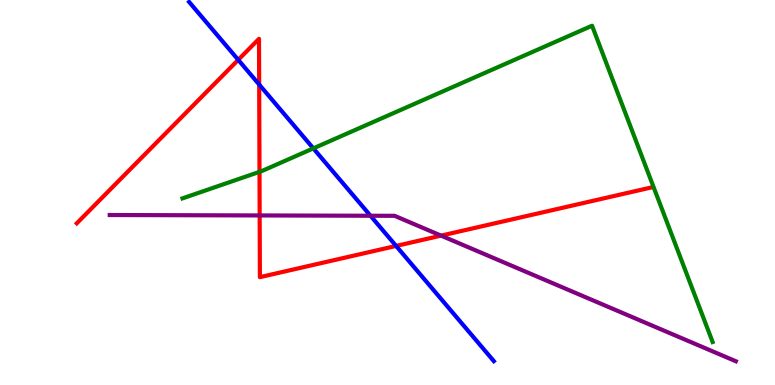[{'lines': ['blue', 'red'], 'intersections': [{'x': 3.07, 'y': 8.45}, {'x': 3.34, 'y': 7.8}, {'x': 5.11, 'y': 3.61}]}, {'lines': ['green', 'red'], 'intersections': [{'x': 3.35, 'y': 5.54}]}, {'lines': ['purple', 'red'], 'intersections': [{'x': 3.35, 'y': 4.4}, {'x': 5.69, 'y': 3.88}]}, {'lines': ['blue', 'green'], 'intersections': [{'x': 4.04, 'y': 6.15}]}, {'lines': ['blue', 'purple'], 'intersections': [{'x': 4.78, 'y': 4.4}]}, {'lines': ['green', 'purple'], 'intersections': []}]